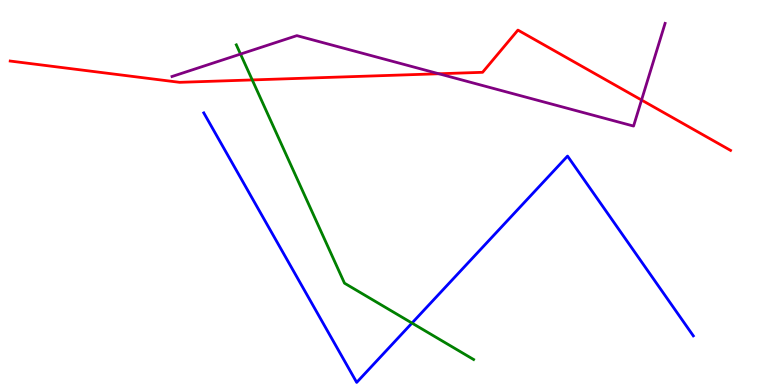[{'lines': ['blue', 'red'], 'intersections': []}, {'lines': ['green', 'red'], 'intersections': [{'x': 3.25, 'y': 7.92}]}, {'lines': ['purple', 'red'], 'intersections': [{'x': 5.66, 'y': 8.08}, {'x': 8.28, 'y': 7.4}]}, {'lines': ['blue', 'green'], 'intersections': [{'x': 5.32, 'y': 1.61}]}, {'lines': ['blue', 'purple'], 'intersections': []}, {'lines': ['green', 'purple'], 'intersections': [{'x': 3.1, 'y': 8.6}]}]